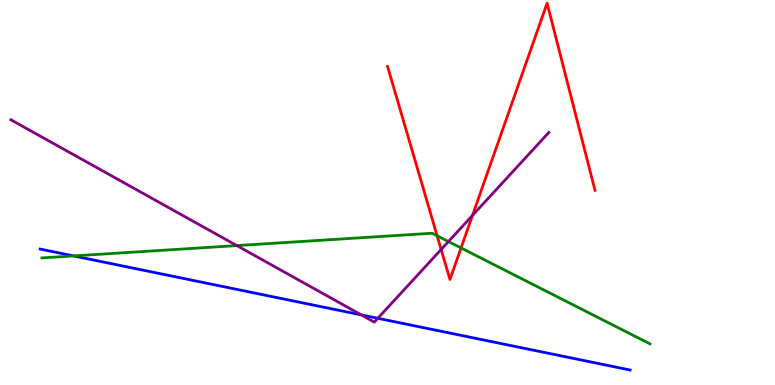[{'lines': ['blue', 'red'], 'intersections': []}, {'lines': ['green', 'red'], 'intersections': [{'x': 5.64, 'y': 3.88}, {'x': 5.95, 'y': 3.56}]}, {'lines': ['purple', 'red'], 'intersections': [{'x': 5.69, 'y': 3.52}, {'x': 6.1, 'y': 4.4}]}, {'lines': ['blue', 'green'], 'intersections': [{'x': 0.949, 'y': 3.35}]}, {'lines': ['blue', 'purple'], 'intersections': [{'x': 4.66, 'y': 1.82}, {'x': 4.88, 'y': 1.73}]}, {'lines': ['green', 'purple'], 'intersections': [{'x': 3.06, 'y': 3.62}, {'x': 5.79, 'y': 3.73}]}]